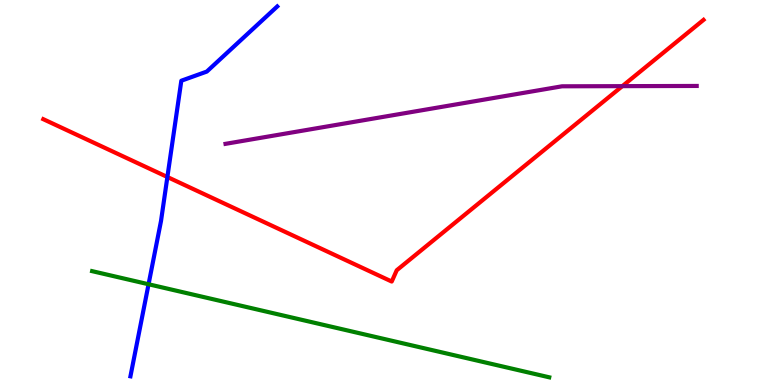[{'lines': ['blue', 'red'], 'intersections': [{'x': 2.16, 'y': 5.4}]}, {'lines': ['green', 'red'], 'intersections': []}, {'lines': ['purple', 'red'], 'intersections': [{'x': 8.03, 'y': 7.76}]}, {'lines': ['blue', 'green'], 'intersections': [{'x': 1.92, 'y': 2.62}]}, {'lines': ['blue', 'purple'], 'intersections': []}, {'lines': ['green', 'purple'], 'intersections': []}]